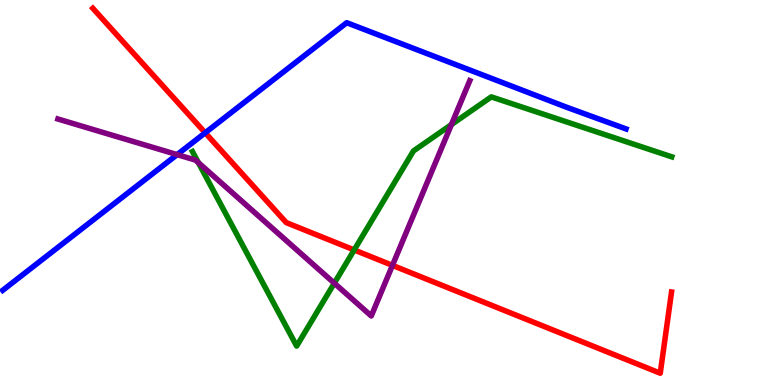[{'lines': ['blue', 'red'], 'intersections': [{'x': 2.65, 'y': 6.55}]}, {'lines': ['green', 'red'], 'intersections': [{'x': 4.57, 'y': 3.51}]}, {'lines': ['purple', 'red'], 'intersections': [{'x': 5.06, 'y': 3.11}]}, {'lines': ['blue', 'green'], 'intersections': []}, {'lines': ['blue', 'purple'], 'intersections': [{'x': 2.29, 'y': 5.98}]}, {'lines': ['green', 'purple'], 'intersections': [{'x': 2.56, 'y': 5.78}, {'x': 4.31, 'y': 2.64}, {'x': 5.82, 'y': 6.76}]}]